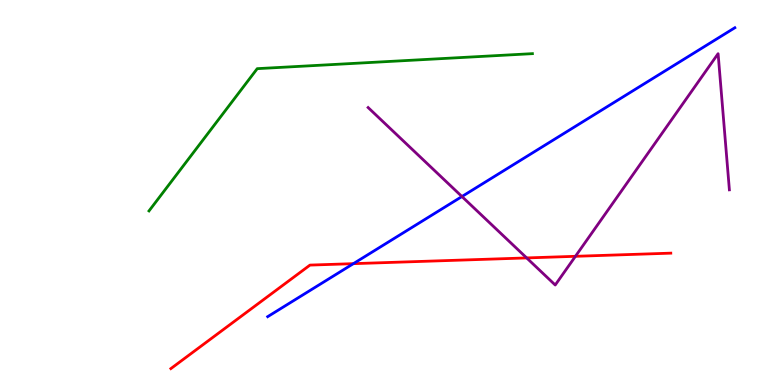[{'lines': ['blue', 'red'], 'intersections': [{'x': 4.56, 'y': 3.15}]}, {'lines': ['green', 'red'], 'intersections': []}, {'lines': ['purple', 'red'], 'intersections': [{'x': 6.8, 'y': 3.3}, {'x': 7.42, 'y': 3.34}]}, {'lines': ['blue', 'green'], 'intersections': []}, {'lines': ['blue', 'purple'], 'intersections': [{'x': 5.96, 'y': 4.9}]}, {'lines': ['green', 'purple'], 'intersections': []}]